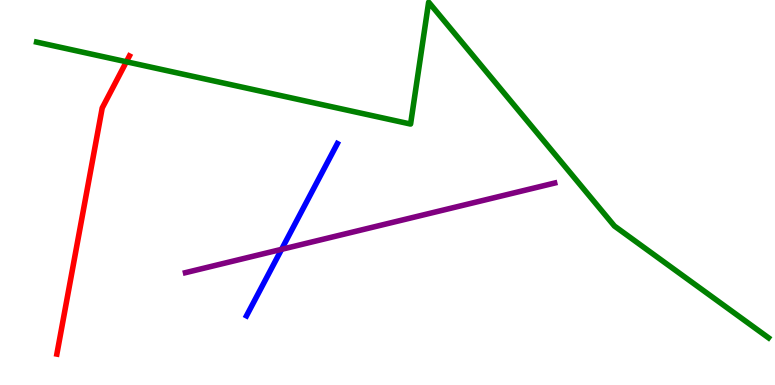[{'lines': ['blue', 'red'], 'intersections': []}, {'lines': ['green', 'red'], 'intersections': [{'x': 1.63, 'y': 8.4}]}, {'lines': ['purple', 'red'], 'intersections': []}, {'lines': ['blue', 'green'], 'intersections': []}, {'lines': ['blue', 'purple'], 'intersections': [{'x': 3.63, 'y': 3.52}]}, {'lines': ['green', 'purple'], 'intersections': []}]